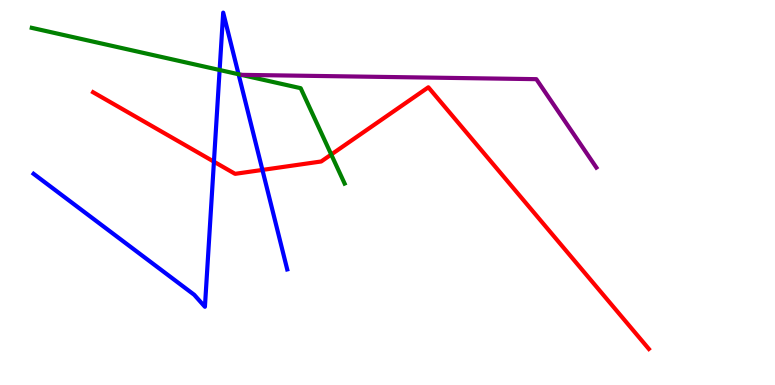[{'lines': ['blue', 'red'], 'intersections': [{'x': 2.76, 'y': 5.8}, {'x': 3.39, 'y': 5.59}]}, {'lines': ['green', 'red'], 'intersections': [{'x': 4.27, 'y': 5.99}]}, {'lines': ['purple', 'red'], 'intersections': []}, {'lines': ['blue', 'green'], 'intersections': [{'x': 2.83, 'y': 8.18}, {'x': 3.08, 'y': 8.07}]}, {'lines': ['blue', 'purple'], 'intersections': []}, {'lines': ['green', 'purple'], 'intersections': []}]